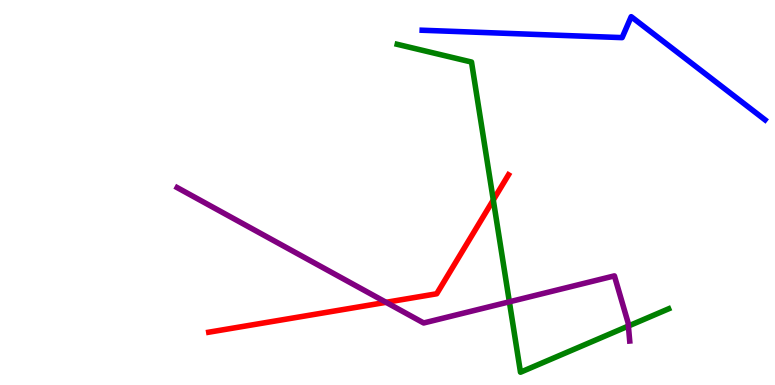[{'lines': ['blue', 'red'], 'intersections': []}, {'lines': ['green', 'red'], 'intersections': [{'x': 6.37, 'y': 4.81}]}, {'lines': ['purple', 'red'], 'intersections': [{'x': 4.98, 'y': 2.15}]}, {'lines': ['blue', 'green'], 'intersections': []}, {'lines': ['blue', 'purple'], 'intersections': []}, {'lines': ['green', 'purple'], 'intersections': [{'x': 6.57, 'y': 2.16}, {'x': 8.11, 'y': 1.53}]}]